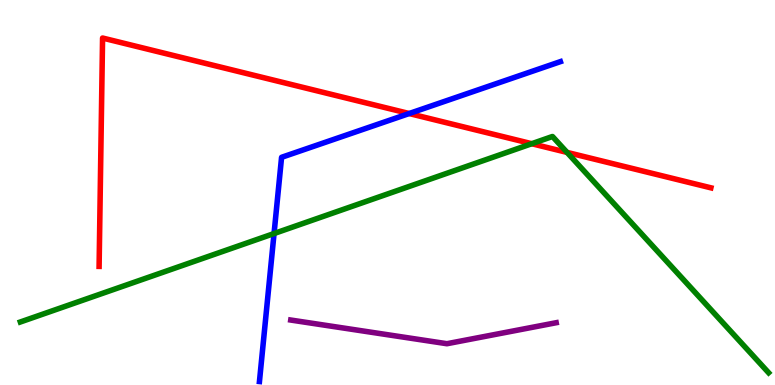[{'lines': ['blue', 'red'], 'intersections': [{'x': 5.28, 'y': 7.05}]}, {'lines': ['green', 'red'], 'intersections': [{'x': 6.86, 'y': 6.27}, {'x': 7.32, 'y': 6.04}]}, {'lines': ['purple', 'red'], 'intersections': []}, {'lines': ['blue', 'green'], 'intersections': [{'x': 3.54, 'y': 3.93}]}, {'lines': ['blue', 'purple'], 'intersections': []}, {'lines': ['green', 'purple'], 'intersections': []}]